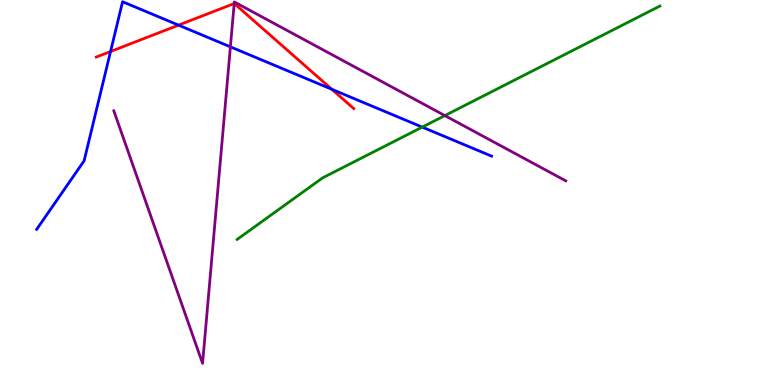[{'lines': ['blue', 'red'], 'intersections': [{'x': 1.43, 'y': 8.66}, {'x': 2.3, 'y': 9.35}, {'x': 4.28, 'y': 7.68}]}, {'lines': ['green', 'red'], 'intersections': []}, {'lines': ['purple', 'red'], 'intersections': [{'x': 3.02, 'y': 9.91}]}, {'lines': ['blue', 'green'], 'intersections': [{'x': 5.45, 'y': 6.7}]}, {'lines': ['blue', 'purple'], 'intersections': [{'x': 2.97, 'y': 8.78}]}, {'lines': ['green', 'purple'], 'intersections': [{'x': 5.74, 'y': 7.0}]}]